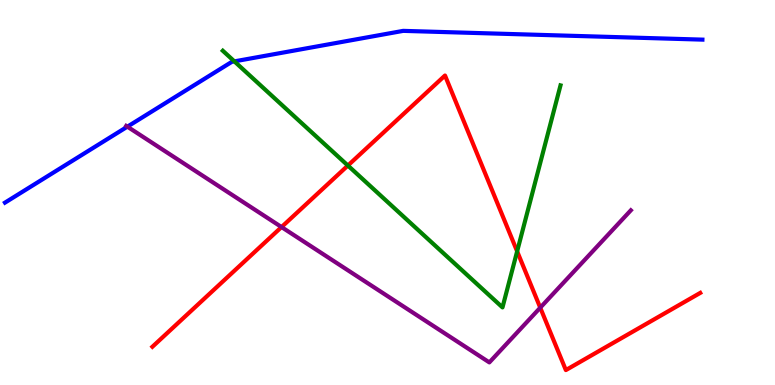[{'lines': ['blue', 'red'], 'intersections': []}, {'lines': ['green', 'red'], 'intersections': [{'x': 4.49, 'y': 5.7}, {'x': 6.67, 'y': 3.47}]}, {'lines': ['purple', 'red'], 'intersections': [{'x': 3.63, 'y': 4.1}, {'x': 6.97, 'y': 2.01}]}, {'lines': ['blue', 'green'], 'intersections': [{'x': 3.02, 'y': 8.41}]}, {'lines': ['blue', 'purple'], 'intersections': [{'x': 1.64, 'y': 6.71}]}, {'lines': ['green', 'purple'], 'intersections': []}]